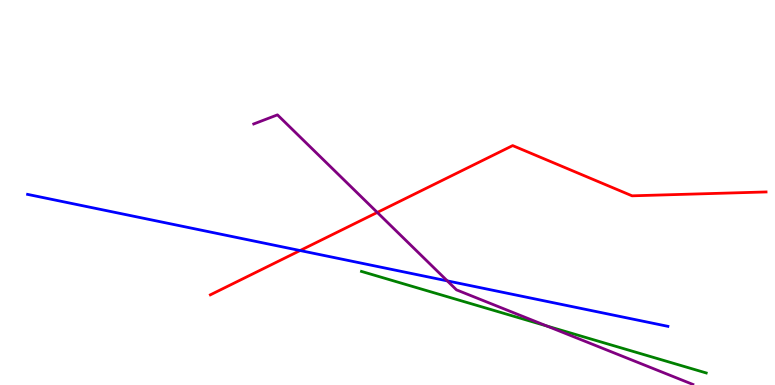[{'lines': ['blue', 'red'], 'intersections': [{'x': 3.87, 'y': 3.49}]}, {'lines': ['green', 'red'], 'intersections': []}, {'lines': ['purple', 'red'], 'intersections': [{'x': 4.87, 'y': 4.48}]}, {'lines': ['blue', 'green'], 'intersections': []}, {'lines': ['blue', 'purple'], 'intersections': [{'x': 5.77, 'y': 2.7}]}, {'lines': ['green', 'purple'], 'intersections': [{'x': 7.06, 'y': 1.53}]}]